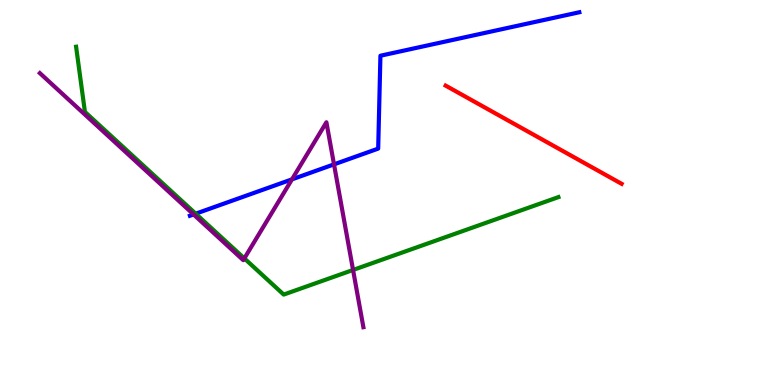[{'lines': ['blue', 'red'], 'intersections': []}, {'lines': ['green', 'red'], 'intersections': []}, {'lines': ['purple', 'red'], 'intersections': []}, {'lines': ['blue', 'green'], 'intersections': [{'x': 2.53, 'y': 4.45}]}, {'lines': ['blue', 'purple'], 'intersections': [{'x': 2.5, 'y': 4.43}, {'x': 3.77, 'y': 5.34}, {'x': 4.31, 'y': 5.73}]}, {'lines': ['green', 'purple'], 'intersections': [{'x': 3.15, 'y': 3.29}, {'x': 4.56, 'y': 2.99}]}]